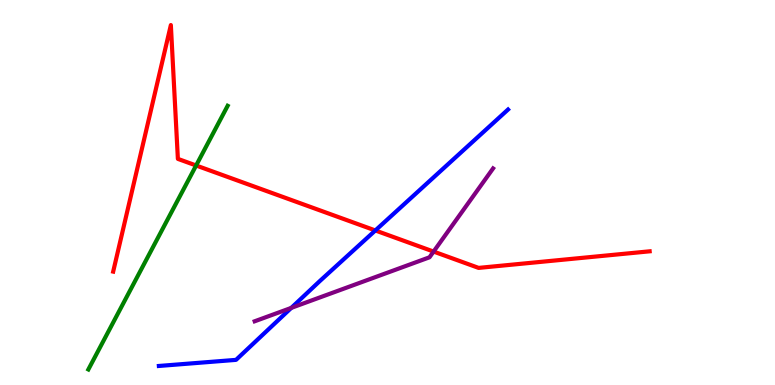[{'lines': ['blue', 'red'], 'intersections': [{'x': 4.84, 'y': 4.01}]}, {'lines': ['green', 'red'], 'intersections': [{'x': 2.53, 'y': 5.7}]}, {'lines': ['purple', 'red'], 'intersections': [{'x': 5.59, 'y': 3.47}]}, {'lines': ['blue', 'green'], 'intersections': []}, {'lines': ['blue', 'purple'], 'intersections': [{'x': 3.76, 'y': 2.0}]}, {'lines': ['green', 'purple'], 'intersections': []}]